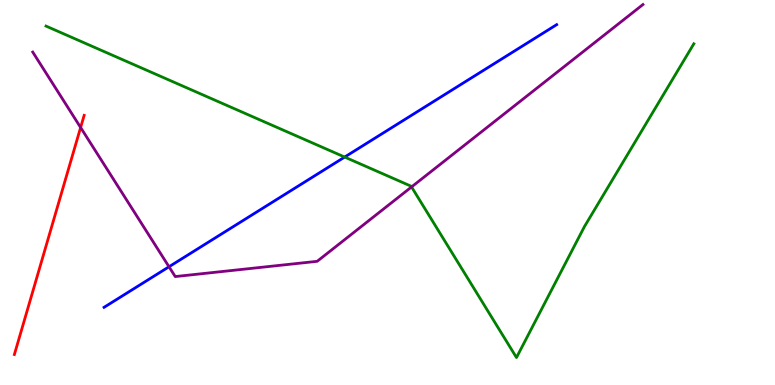[{'lines': ['blue', 'red'], 'intersections': []}, {'lines': ['green', 'red'], 'intersections': []}, {'lines': ['purple', 'red'], 'intersections': [{'x': 1.04, 'y': 6.69}]}, {'lines': ['blue', 'green'], 'intersections': [{'x': 4.45, 'y': 5.92}]}, {'lines': ['blue', 'purple'], 'intersections': [{'x': 2.18, 'y': 3.07}]}, {'lines': ['green', 'purple'], 'intersections': [{'x': 5.31, 'y': 5.14}]}]